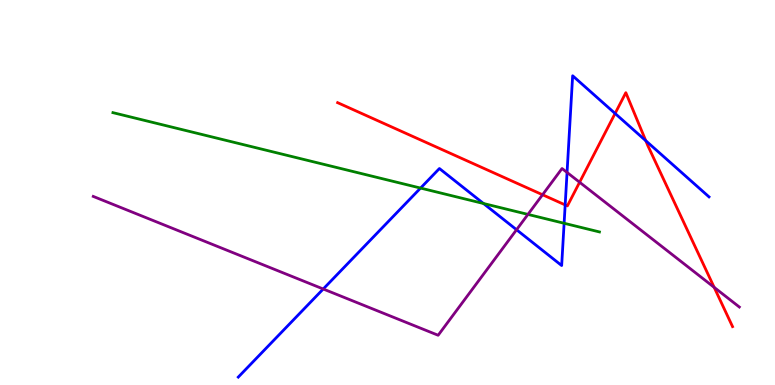[{'lines': ['blue', 'red'], 'intersections': [{'x': 7.29, 'y': 4.68}, {'x': 7.94, 'y': 7.05}, {'x': 8.33, 'y': 6.35}]}, {'lines': ['green', 'red'], 'intersections': []}, {'lines': ['purple', 'red'], 'intersections': [{'x': 7.0, 'y': 4.94}, {'x': 7.48, 'y': 5.27}, {'x': 9.22, 'y': 2.54}]}, {'lines': ['blue', 'green'], 'intersections': [{'x': 5.43, 'y': 5.11}, {'x': 6.24, 'y': 4.71}, {'x': 7.28, 'y': 4.2}]}, {'lines': ['blue', 'purple'], 'intersections': [{'x': 4.17, 'y': 2.49}, {'x': 6.67, 'y': 4.03}, {'x': 7.32, 'y': 5.52}]}, {'lines': ['green', 'purple'], 'intersections': [{'x': 6.81, 'y': 4.43}]}]